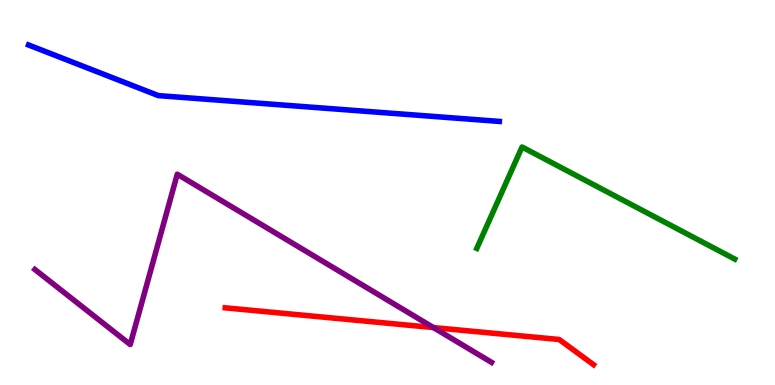[{'lines': ['blue', 'red'], 'intersections': []}, {'lines': ['green', 'red'], 'intersections': []}, {'lines': ['purple', 'red'], 'intersections': [{'x': 5.59, 'y': 1.49}]}, {'lines': ['blue', 'green'], 'intersections': []}, {'lines': ['blue', 'purple'], 'intersections': []}, {'lines': ['green', 'purple'], 'intersections': []}]